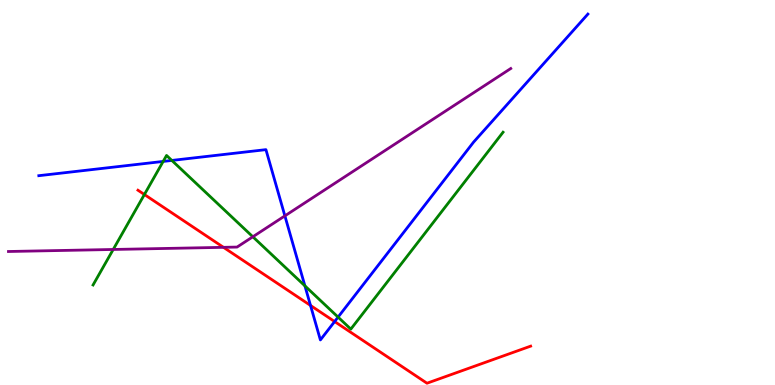[{'lines': ['blue', 'red'], 'intersections': [{'x': 4.01, 'y': 2.07}, {'x': 4.32, 'y': 1.65}]}, {'lines': ['green', 'red'], 'intersections': [{'x': 1.86, 'y': 4.95}]}, {'lines': ['purple', 'red'], 'intersections': [{'x': 2.88, 'y': 3.58}]}, {'lines': ['blue', 'green'], 'intersections': [{'x': 2.11, 'y': 5.81}, {'x': 2.22, 'y': 5.83}, {'x': 3.93, 'y': 2.58}, {'x': 4.36, 'y': 1.76}]}, {'lines': ['blue', 'purple'], 'intersections': [{'x': 3.68, 'y': 4.39}]}, {'lines': ['green', 'purple'], 'intersections': [{'x': 1.46, 'y': 3.52}, {'x': 3.26, 'y': 3.85}]}]